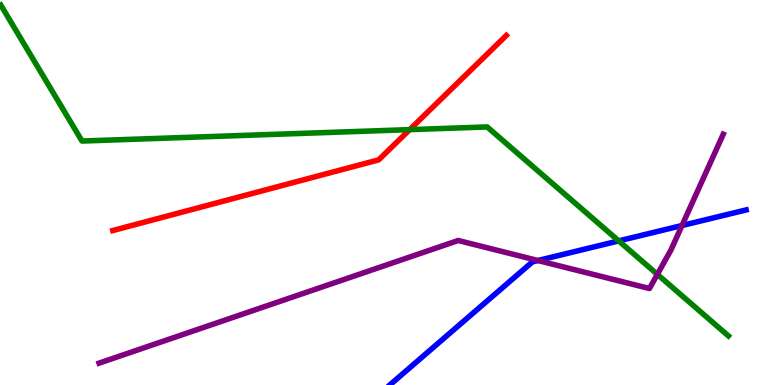[{'lines': ['blue', 'red'], 'intersections': []}, {'lines': ['green', 'red'], 'intersections': [{'x': 5.29, 'y': 6.63}]}, {'lines': ['purple', 'red'], 'intersections': []}, {'lines': ['blue', 'green'], 'intersections': [{'x': 7.98, 'y': 3.74}]}, {'lines': ['blue', 'purple'], 'intersections': [{'x': 6.94, 'y': 3.23}, {'x': 8.8, 'y': 4.14}]}, {'lines': ['green', 'purple'], 'intersections': [{'x': 8.48, 'y': 2.87}]}]